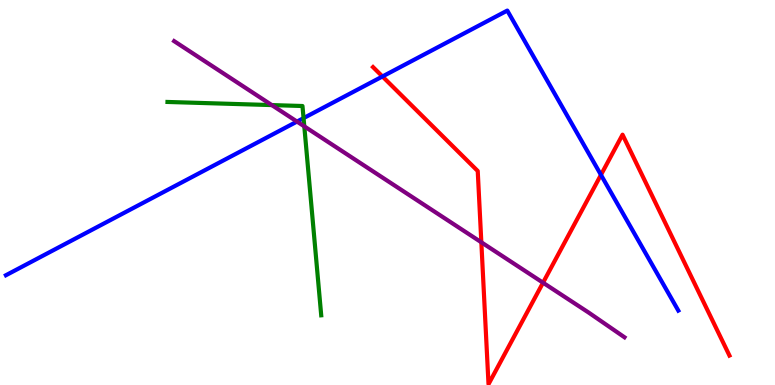[{'lines': ['blue', 'red'], 'intersections': [{'x': 4.94, 'y': 8.01}, {'x': 7.75, 'y': 5.46}]}, {'lines': ['green', 'red'], 'intersections': []}, {'lines': ['purple', 'red'], 'intersections': [{'x': 6.21, 'y': 3.71}, {'x': 7.01, 'y': 2.66}]}, {'lines': ['blue', 'green'], 'intersections': [{'x': 3.92, 'y': 6.93}]}, {'lines': ['blue', 'purple'], 'intersections': [{'x': 3.83, 'y': 6.84}]}, {'lines': ['green', 'purple'], 'intersections': [{'x': 3.51, 'y': 7.27}, {'x': 3.93, 'y': 6.72}]}]